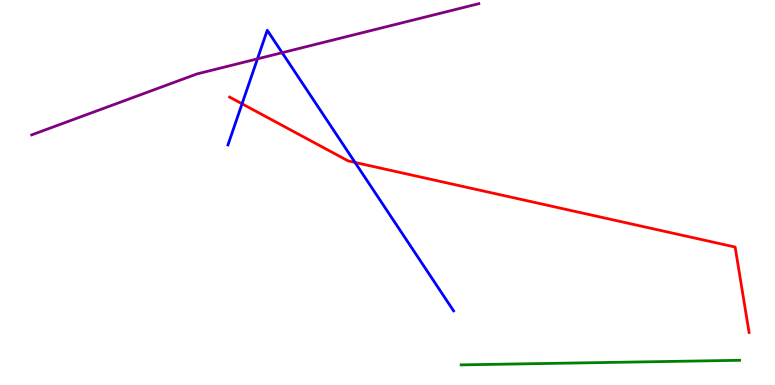[{'lines': ['blue', 'red'], 'intersections': [{'x': 3.12, 'y': 7.3}, {'x': 4.58, 'y': 5.78}]}, {'lines': ['green', 'red'], 'intersections': []}, {'lines': ['purple', 'red'], 'intersections': []}, {'lines': ['blue', 'green'], 'intersections': []}, {'lines': ['blue', 'purple'], 'intersections': [{'x': 3.32, 'y': 8.47}, {'x': 3.64, 'y': 8.63}]}, {'lines': ['green', 'purple'], 'intersections': []}]